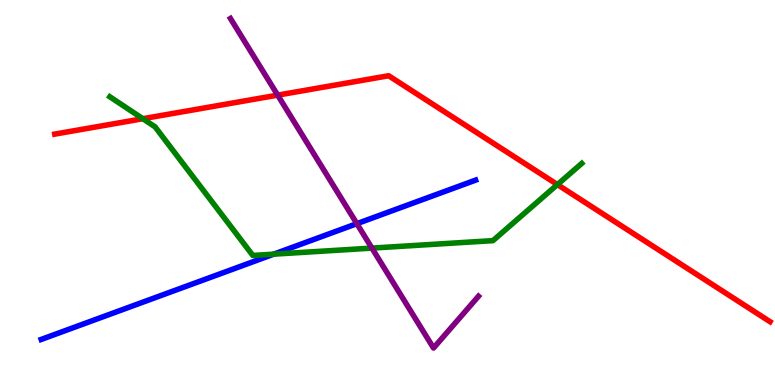[{'lines': ['blue', 'red'], 'intersections': []}, {'lines': ['green', 'red'], 'intersections': [{'x': 1.84, 'y': 6.92}, {'x': 7.19, 'y': 5.21}]}, {'lines': ['purple', 'red'], 'intersections': [{'x': 3.58, 'y': 7.53}]}, {'lines': ['blue', 'green'], 'intersections': [{'x': 3.53, 'y': 3.4}]}, {'lines': ['blue', 'purple'], 'intersections': [{'x': 4.6, 'y': 4.19}]}, {'lines': ['green', 'purple'], 'intersections': [{'x': 4.8, 'y': 3.56}]}]